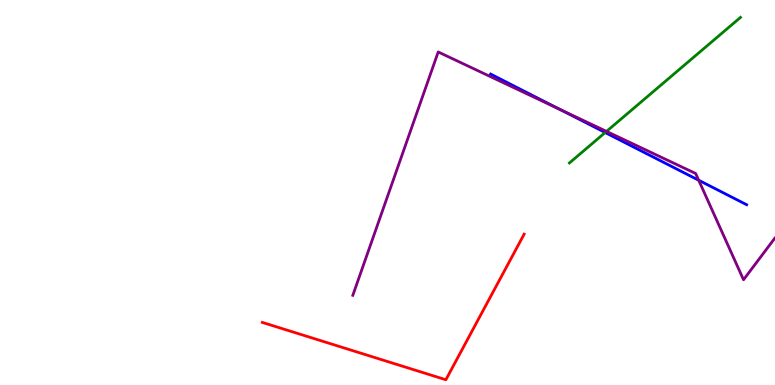[{'lines': ['blue', 'red'], 'intersections': []}, {'lines': ['green', 'red'], 'intersections': []}, {'lines': ['purple', 'red'], 'intersections': []}, {'lines': ['blue', 'green'], 'intersections': [{'x': 7.81, 'y': 6.56}]}, {'lines': ['blue', 'purple'], 'intersections': [{'x': 7.22, 'y': 7.16}, {'x': 9.02, 'y': 5.32}]}, {'lines': ['green', 'purple'], 'intersections': [{'x': 7.83, 'y': 6.59}]}]